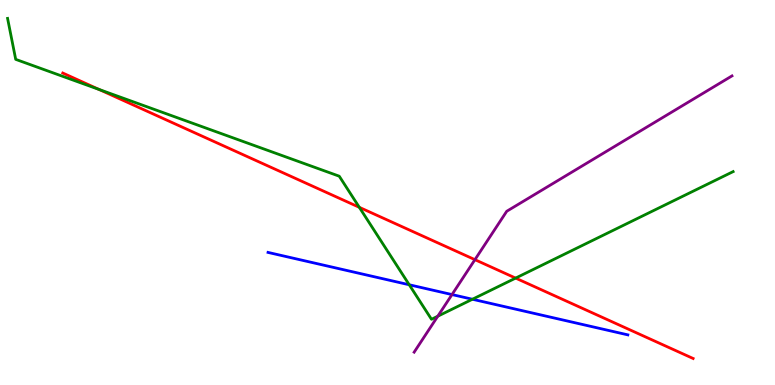[{'lines': ['blue', 'red'], 'intersections': []}, {'lines': ['green', 'red'], 'intersections': [{'x': 1.28, 'y': 7.68}, {'x': 4.64, 'y': 4.62}, {'x': 6.65, 'y': 2.78}]}, {'lines': ['purple', 'red'], 'intersections': [{'x': 6.13, 'y': 3.26}]}, {'lines': ['blue', 'green'], 'intersections': [{'x': 5.28, 'y': 2.6}, {'x': 6.1, 'y': 2.23}]}, {'lines': ['blue', 'purple'], 'intersections': [{'x': 5.83, 'y': 2.35}]}, {'lines': ['green', 'purple'], 'intersections': [{'x': 5.65, 'y': 1.79}]}]